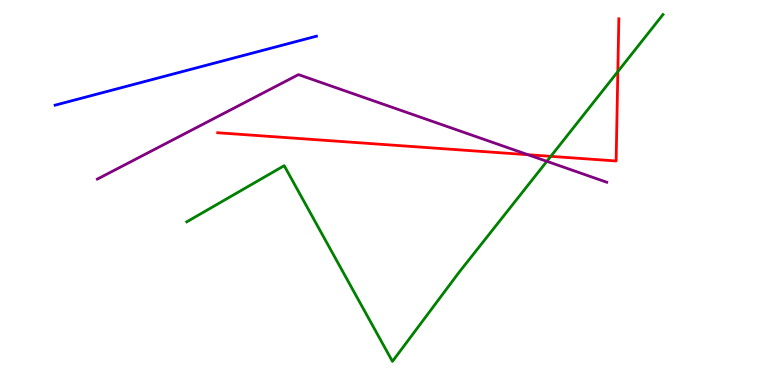[{'lines': ['blue', 'red'], 'intersections': []}, {'lines': ['green', 'red'], 'intersections': [{'x': 7.11, 'y': 5.94}, {'x': 7.97, 'y': 8.14}]}, {'lines': ['purple', 'red'], 'intersections': [{'x': 6.81, 'y': 5.98}]}, {'lines': ['blue', 'green'], 'intersections': []}, {'lines': ['blue', 'purple'], 'intersections': []}, {'lines': ['green', 'purple'], 'intersections': [{'x': 7.06, 'y': 5.81}]}]